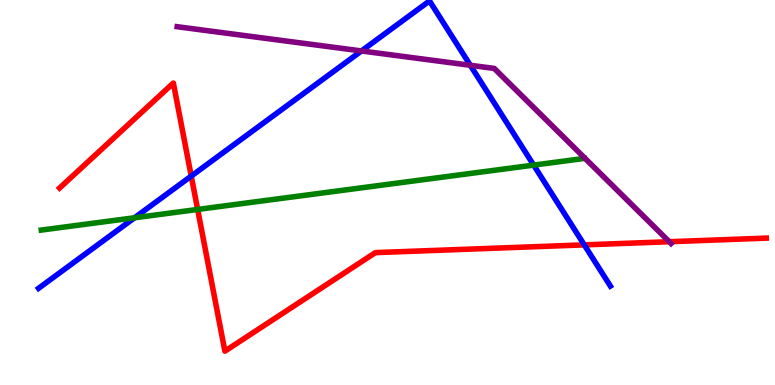[{'lines': ['blue', 'red'], 'intersections': [{'x': 2.47, 'y': 5.43}, {'x': 7.54, 'y': 3.64}]}, {'lines': ['green', 'red'], 'intersections': [{'x': 2.55, 'y': 4.56}]}, {'lines': ['purple', 'red'], 'intersections': [{'x': 8.64, 'y': 3.72}]}, {'lines': ['blue', 'green'], 'intersections': [{'x': 1.74, 'y': 4.34}, {'x': 6.89, 'y': 5.71}]}, {'lines': ['blue', 'purple'], 'intersections': [{'x': 4.66, 'y': 8.68}, {'x': 6.07, 'y': 8.3}]}, {'lines': ['green', 'purple'], 'intersections': []}]